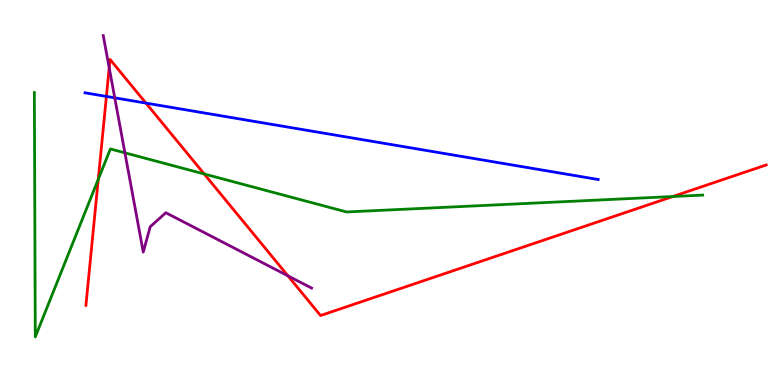[{'lines': ['blue', 'red'], 'intersections': [{'x': 1.37, 'y': 7.5}, {'x': 1.88, 'y': 7.32}]}, {'lines': ['green', 'red'], 'intersections': [{'x': 1.27, 'y': 5.34}, {'x': 2.63, 'y': 5.48}, {'x': 8.68, 'y': 4.9}]}, {'lines': ['purple', 'red'], 'intersections': [{'x': 1.41, 'y': 8.24}, {'x': 3.72, 'y': 2.84}]}, {'lines': ['blue', 'green'], 'intersections': []}, {'lines': ['blue', 'purple'], 'intersections': [{'x': 1.48, 'y': 7.46}]}, {'lines': ['green', 'purple'], 'intersections': [{'x': 1.61, 'y': 6.03}]}]